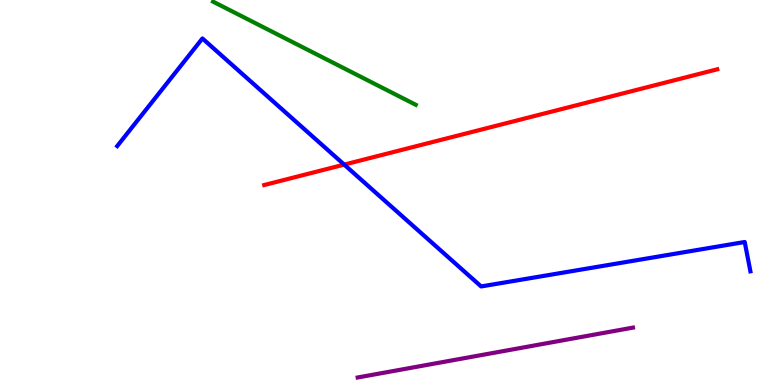[{'lines': ['blue', 'red'], 'intersections': [{'x': 4.44, 'y': 5.72}]}, {'lines': ['green', 'red'], 'intersections': []}, {'lines': ['purple', 'red'], 'intersections': []}, {'lines': ['blue', 'green'], 'intersections': []}, {'lines': ['blue', 'purple'], 'intersections': []}, {'lines': ['green', 'purple'], 'intersections': []}]